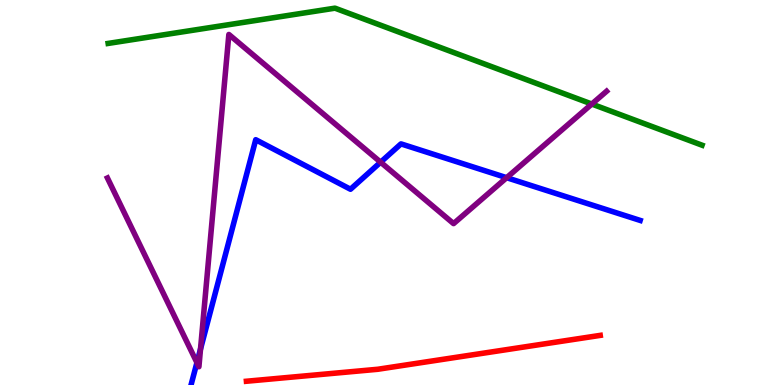[{'lines': ['blue', 'red'], 'intersections': []}, {'lines': ['green', 'red'], 'intersections': []}, {'lines': ['purple', 'red'], 'intersections': []}, {'lines': ['blue', 'green'], 'intersections': []}, {'lines': ['blue', 'purple'], 'intersections': [{'x': 2.54, 'y': 0.581}, {'x': 2.59, 'y': 0.934}, {'x': 4.91, 'y': 5.79}, {'x': 6.54, 'y': 5.38}]}, {'lines': ['green', 'purple'], 'intersections': [{'x': 7.64, 'y': 7.3}]}]